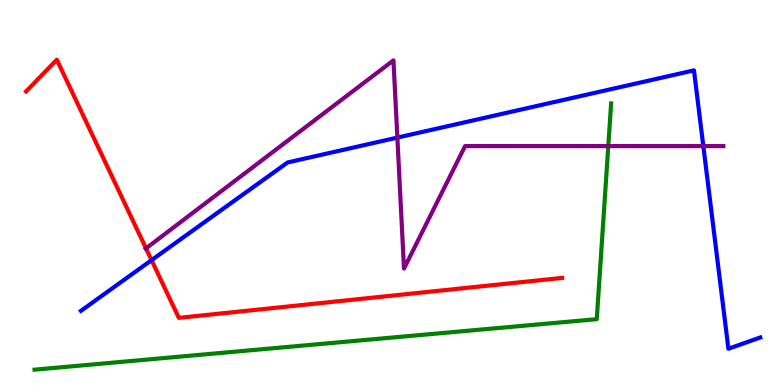[{'lines': ['blue', 'red'], 'intersections': [{'x': 1.96, 'y': 3.24}]}, {'lines': ['green', 'red'], 'intersections': []}, {'lines': ['purple', 'red'], 'intersections': [{'x': 1.88, 'y': 3.55}]}, {'lines': ['blue', 'green'], 'intersections': []}, {'lines': ['blue', 'purple'], 'intersections': [{'x': 5.13, 'y': 6.43}, {'x': 9.08, 'y': 6.2}]}, {'lines': ['green', 'purple'], 'intersections': [{'x': 7.85, 'y': 6.21}]}]